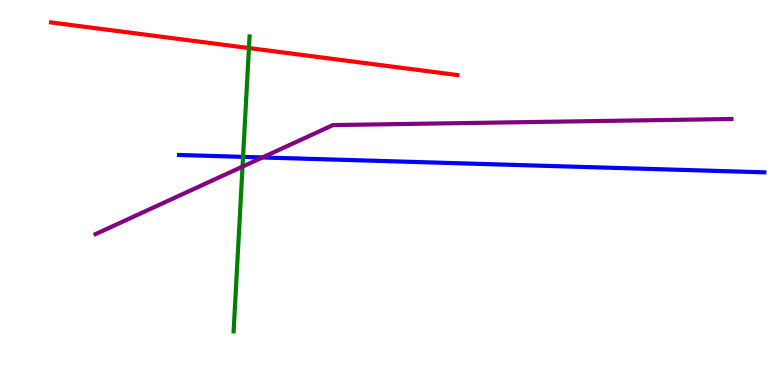[{'lines': ['blue', 'red'], 'intersections': []}, {'lines': ['green', 'red'], 'intersections': [{'x': 3.21, 'y': 8.75}]}, {'lines': ['purple', 'red'], 'intersections': []}, {'lines': ['blue', 'green'], 'intersections': [{'x': 3.14, 'y': 5.93}]}, {'lines': ['blue', 'purple'], 'intersections': [{'x': 3.39, 'y': 5.91}]}, {'lines': ['green', 'purple'], 'intersections': [{'x': 3.13, 'y': 5.67}]}]